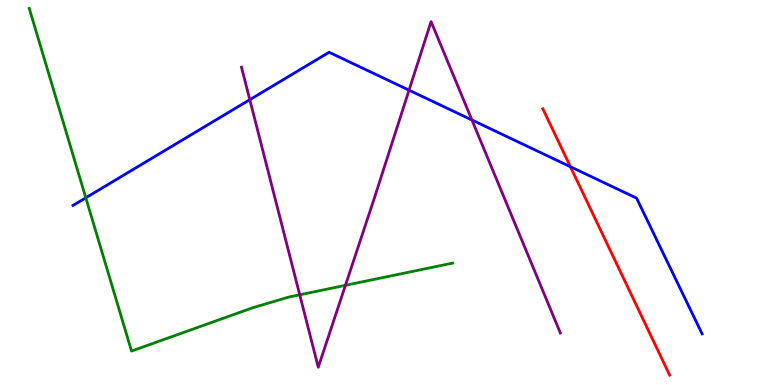[{'lines': ['blue', 'red'], 'intersections': [{'x': 7.36, 'y': 5.67}]}, {'lines': ['green', 'red'], 'intersections': []}, {'lines': ['purple', 'red'], 'intersections': []}, {'lines': ['blue', 'green'], 'intersections': [{'x': 1.11, 'y': 4.86}]}, {'lines': ['blue', 'purple'], 'intersections': [{'x': 3.22, 'y': 7.41}, {'x': 5.28, 'y': 7.66}, {'x': 6.09, 'y': 6.88}]}, {'lines': ['green', 'purple'], 'intersections': [{'x': 3.87, 'y': 2.34}, {'x': 4.46, 'y': 2.59}]}]